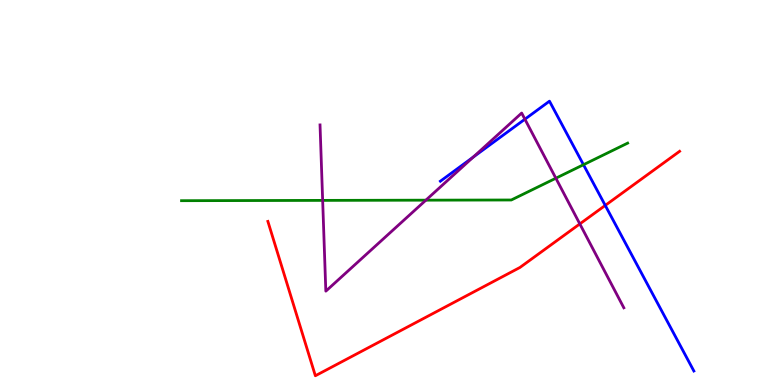[{'lines': ['blue', 'red'], 'intersections': [{'x': 7.81, 'y': 4.66}]}, {'lines': ['green', 'red'], 'intersections': []}, {'lines': ['purple', 'red'], 'intersections': [{'x': 7.48, 'y': 4.18}]}, {'lines': ['blue', 'green'], 'intersections': [{'x': 7.53, 'y': 5.72}]}, {'lines': ['blue', 'purple'], 'intersections': [{'x': 6.11, 'y': 5.92}, {'x': 6.77, 'y': 6.9}]}, {'lines': ['green', 'purple'], 'intersections': [{'x': 4.16, 'y': 4.8}, {'x': 5.5, 'y': 4.8}, {'x': 7.17, 'y': 5.37}]}]